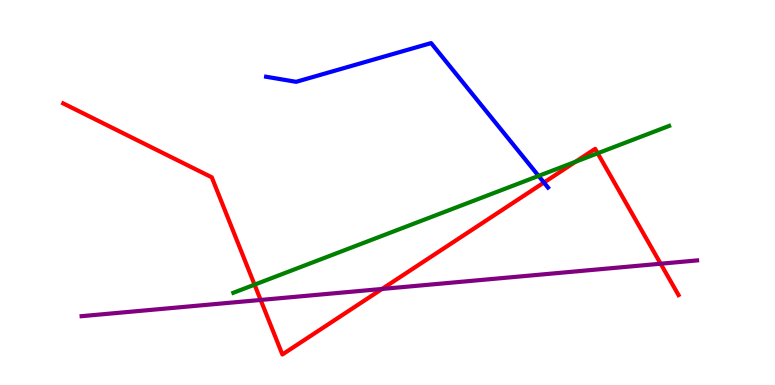[{'lines': ['blue', 'red'], 'intersections': [{'x': 7.02, 'y': 5.26}]}, {'lines': ['green', 'red'], 'intersections': [{'x': 3.28, 'y': 2.61}, {'x': 7.43, 'y': 5.8}, {'x': 7.71, 'y': 6.02}]}, {'lines': ['purple', 'red'], 'intersections': [{'x': 3.36, 'y': 2.21}, {'x': 4.93, 'y': 2.49}, {'x': 8.52, 'y': 3.15}]}, {'lines': ['blue', 'green'], 'intersections': [{'x': 6.95, 'y': 5.43}]}, {'lines': ['blue', 'purple'], 'intersections': []}, {'lines': ['green', 'purple'], 'intersections': []}]